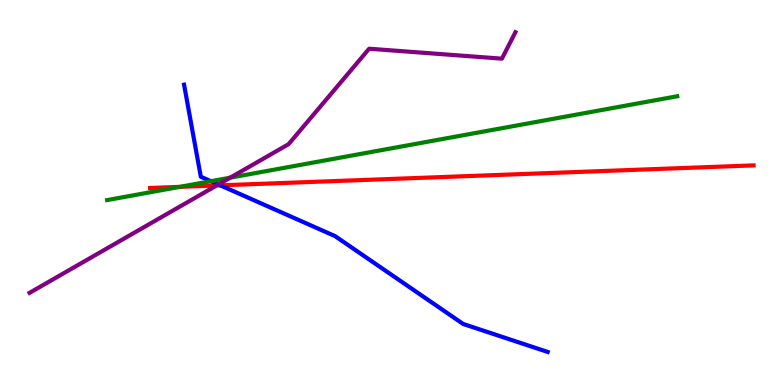[{'lines': ['blue', 'red'], 'intersections': [{'x': 2.84, 'y': 5.19}]}, {'lines': ['green', 'red'], 'intersections': [{'x': 2.32, 'y': 5.15}]}, {'lines': ['purple', 'red'], 'intersections': [{'x': 2.8, 'y': 5.18}]}, {'lines': ['blue', 'green'], 'intersections': [{'x': 2.72, 'y': 5.29}]}, {'lines': ['blue', 'purple'], 'intersections': [{'x': 2.82, 'y': 5.21}]}, {'lines': ['green', 'purple'], 'intersections': [{'x': 2.97, 'y': 5.38}]}]